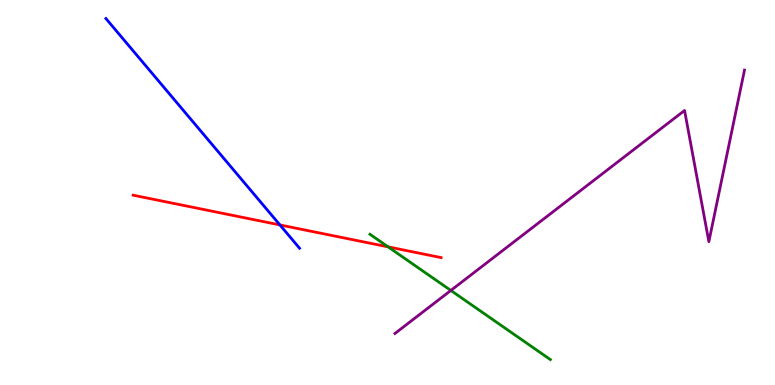[{'lines': ['blue', 'red'], 'intersections': [{'x': 3.61, 'y': 4.16}]}, {'lines': ['green', 'red'], 'intersections': [{'x': 5.01, 'y': 3.59}]}, {'lines': ['purple', 'red'], 'intersections': []}, {'lines': ['blue', 'green'], 'intersections': []}, {'lines': ['blue', 'purple'], 'intersections': []}, {'lines': ['green', 'purple'], 'intersections': [{'x': 5.82, 'y': 2.46}]}]